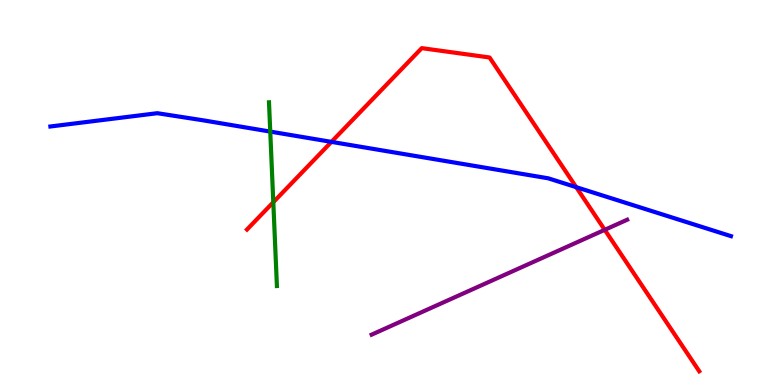[{'lines': ['blue', 'red'], 'intersections': [{'x': 4.28, 'y': 6.31}, {'x': 7.44, 'y': 5.14}]}, {'lines': ['green', 'red'], 'intersections': [{'x': 3.53, 'y': 4.75}]}, {'lines': ['purple', 'red'], 'intersections': [{'x': 7.8, 'y': 4.03}]}, {'lines': ['blue', 'green'], 'intersections': [{'x': 3.49, 'y': 6.58}]}, {'lines': ['blue', 'purple'], 'intersections': []}, {'lines': ['green', 'purple'], 'intersections': []}]